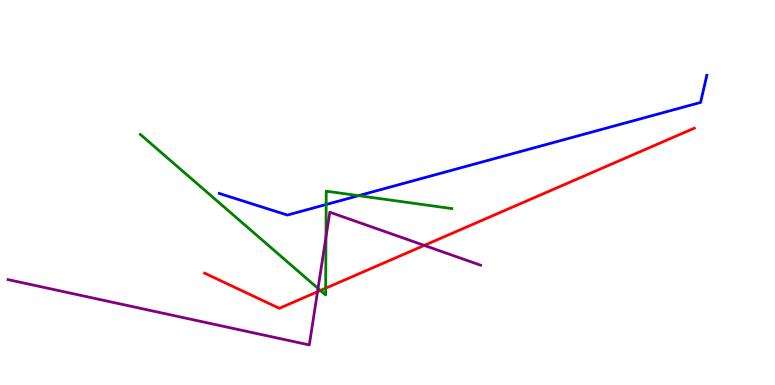[{'lines': ['blue', 'red'], 'intersections': []}, {'lines': ['green', 'red'], 'intersections': [{'x': 4.13, 'y': 2.45}, {'x': 4.2, 'y': 2.51}]}, {'lines': ['purple', 'red'], 'intersections': [{'x': 4.1, 'y': 2.42}, {'x': 5.47, 'y': 3.63}]}, {'lines': ['blue', 'green'], 'intersections': [{'x': 4.21, 'y': 4.69}, {'x': 4.63, 'y': 4.92}]}, {'lines': ['blue', 'purple'], 'intersections': []}, {'lines': ['green', 'purple'], 'intersections': [{'x': 4.1, 'y': 2.51}, {'x': 4.21, 'y': 3.84}]}]